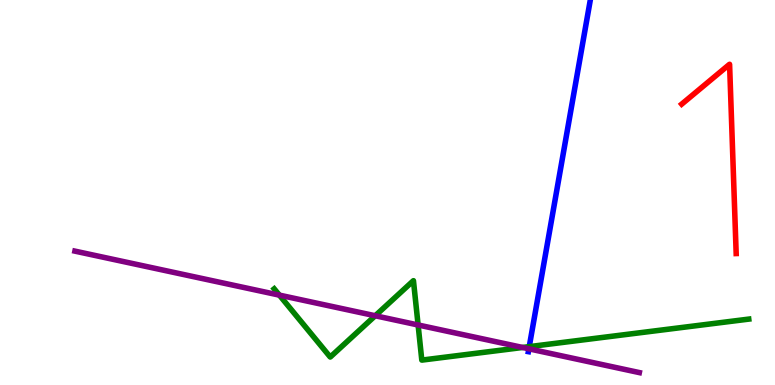[{'lines': ['blue', 'red'], 'intersections': []}, {'lines': ['green', 'red'], 'intersections': []}, {'lines': ['purple', 'red'], 'intersections': []}, {'lines': ['blue', 'green'], 'intersections': [{'x': 6.83, 'y': 0.997}]}, {'lines': ['blue', 'purple'], 'intersections': [{'x': 6.82, 'y': 0.94}]}, {'lines': ['green', 'purple'], 'intersections': [{'x': 3.6, 'y': 2.33}, {'x': 4.84, 'y': 1.8}, {'x': 5.39, 'y': 1.56}, {'x': 6.74, 'y': 0.975}]}]